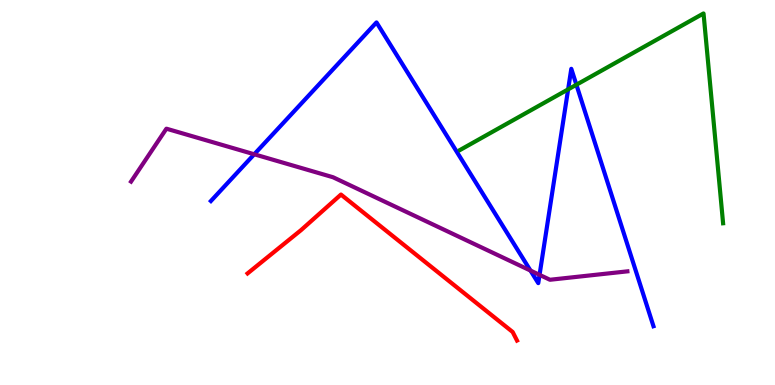[{'lines': ['blue', 'red'], 'intersections': []}, {'lines': ['green', 'red'], 'intersections': []}, {'lines': ['purple', 'red'], 'intersections': []}, {'lines': ['blue', 'green'], 'intersections': [{'x': 7.33, 'y': 7.68}, {'x': 7.44, 'y': 7.8}]}, {'lines': ['blue', 'purple'], 'intersections': [{'x': 3.28, 'y': 5.99}, {'x': 6.84, 'y': 2.97}, {'x': 6.96, 'y': 2.86}]}, {'lines': ['green', 'purple'], 'intersections': []}]